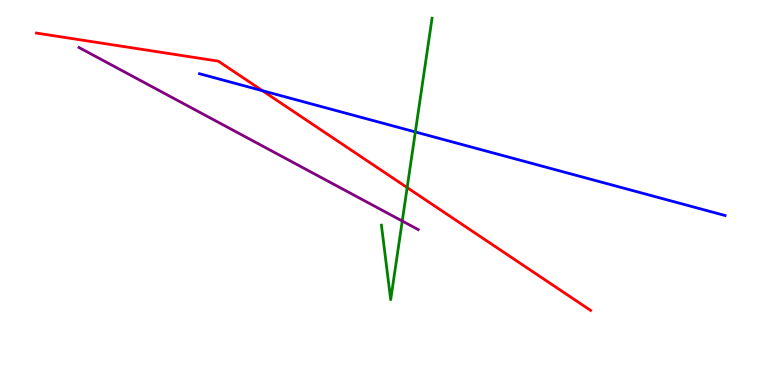[{'lines': ['blue', 'red'], 'intersections': [{'x': 3.39, 'y': 7.64}]}, {'lines': ['green', 'red'], 'intersections': [{'x': 5.25, 'y': 5.13}]}, {'lines': ['purple', 'red'], 'intersections': []}, {'lines': ['blue', 'green'], 'intersections': [{'x': 5.36, 'y': 6.57}]}, {'lines': ['blue', 'purple'], 'intersections': []}, {'lines': ['green', 'purple'], 'intersections': [{'x': 5.19, 'y': 4.26}]}]